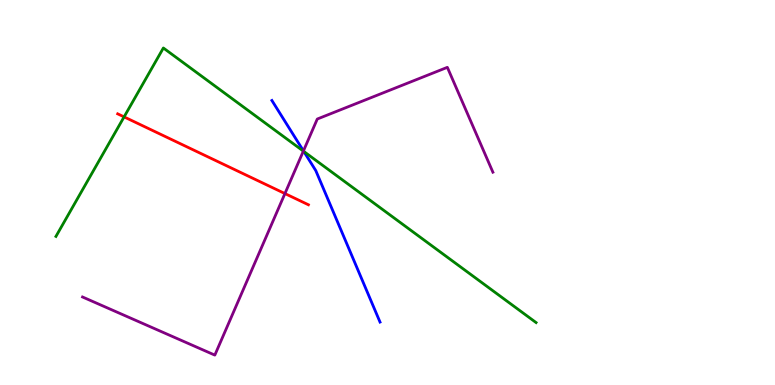[{'lines': ['blue', 'red'], 'intersections': []}, {'lines': ['green', 'red'], 'intersections': [{'x': 1.6, 'y': 6.96}]}, {'lines': ['purple', 'red'], 'intersections': [{'x': 3.68, 'y': 4.97}]}, {'lines': ['blue', 'green'], 'intersections': [{'x': 3.92, 'y': 6.07}]}, {'lines': ['blue', 'purple'], 'intersections': [{'x': 3.92, 'y': 6.08}]}, {'lines': ['green', 'purple'], 'intersections': [{'x': 3.91, 'y': 6.07}]}]